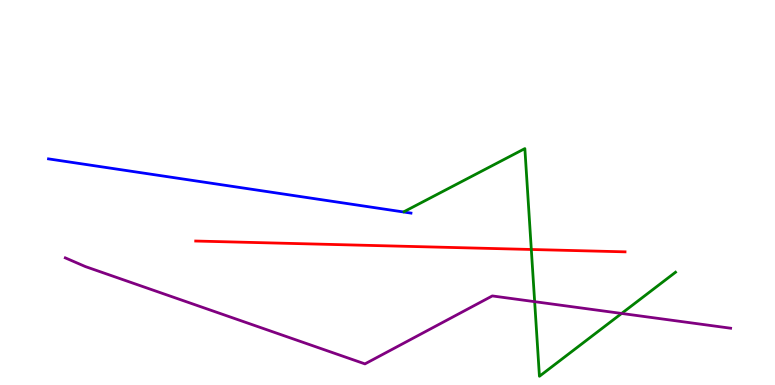[{'lines': ['blue', 'red'], 'intersections': []}, {'lines': ['green', 'red'], 'intersections': [{'x': 6.86, 'y': 3.52}]}, {'lines': ['purple', 'red'], 'intersections': []}, {'lines': ['blue', 'green'], 'intersections': []}, {'lines': ['blue', 'purple'], 'intersections': []}, {'lines': ['green', 'purple'], 'intersections': [{'x': 6.9, 'y': 2.16}, {'x': 8.02, 'y': 1.86}]}]